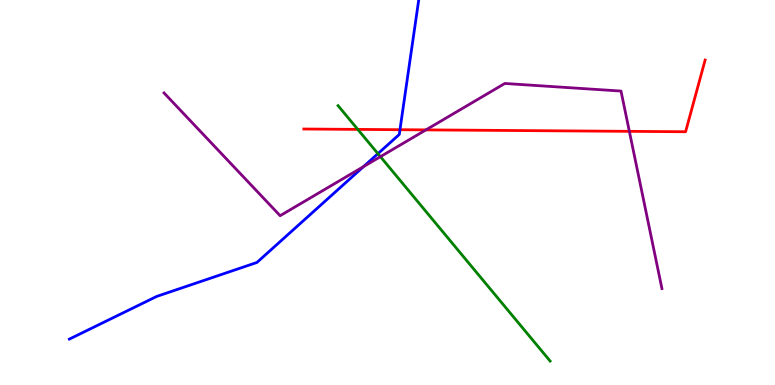[{'lines': ['blue', 'red'], 'intersections': [{'x': 5.16, 'y': 6.63}]}, {'lines': ['green', 'red'], 'intersections': [{'x': 4.62, 'y': 6.64}]}, {'lines': ['purple', 'red'], 'intersections': [{'x': 5.5, 'y': 6.63}, {'x': 8.12, 'y': 6.59}]}, {'lines': ['blue', 'green'], 'intersections': [{'x': 4.88, 'y': 6.01}]}, {'lines': ['blue', 'purple'], 'intersections': [{'x': 4.69, 'y': 5.67}]}, {'lines': ['green', 'purple'], 'intersections': [{'x': 4.91, 'y': 5.93}]}]